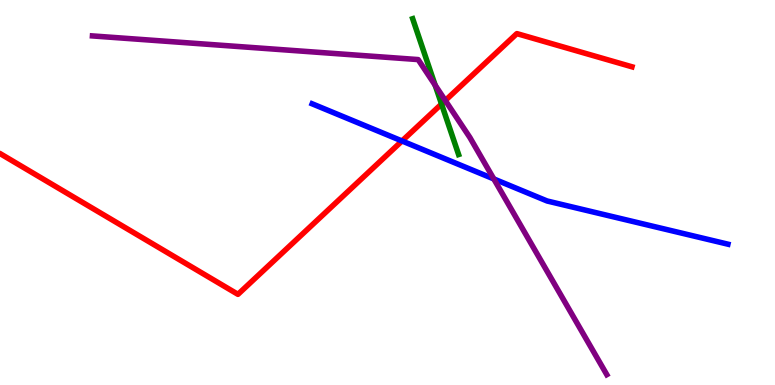[{'lines': ['blue', 'red'], 'intersections': [{'x': 5.19, 'y': 6.34}]}, {'lines': ['green', 'red'], 'intersections': [{'x': 5.7, 'y': 7.3}]}, {'lines': ['purple', 'red'], 'intersections': [{'x': 5.75, 'y': 7.39}]}, {'lines': ['blue', 'green'], 'intersections': []}, {'lines': ['blue', 'purple'], 'intersections': [{'x': 6.37, 'y': 5.35}]}, {'lines': ['green', 'purple'], 'intersections': [{'x': 5.61, 'y': 7.79}]}]